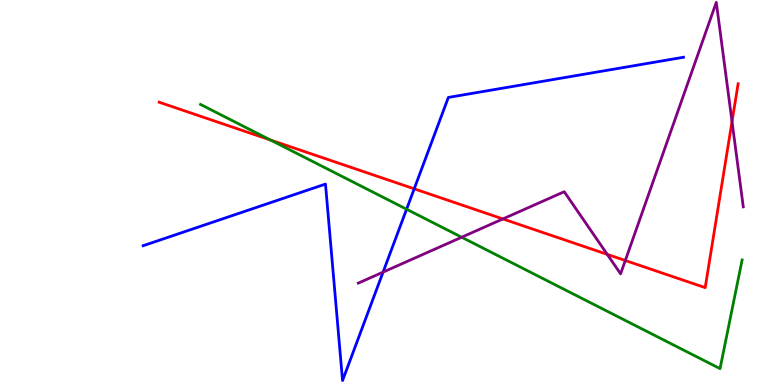[{'lines': ['blue', 'red'], 'intersections': [{'x': 5.34, 'y': 5.1}]}, {'lines': ['green', 'red'], 'intersections': [{'x': 3.49, 'y': 6.36}]}, {'lines': ['purple', 'red'], 'intersections': [{'x': 6.49, 'y': 4.31}, {'x': 7.84, 'y': 3.39}, {'x': 8.07, 'y': 3.23}, {'x': 9.45, 'y': 6.84}]}, {'lines': ['blue', 'green'], 'intersections': [{'x': 5.25, 'y': 4.57}]}, {'lines': ['blue', 'purple'], 'intersections': [{'x': 4.94, 'y': 2.93}]}, {'lines': ['green', 'purple'], 'intersections': [{'x': 5.96, 'y': 3.84}]}]